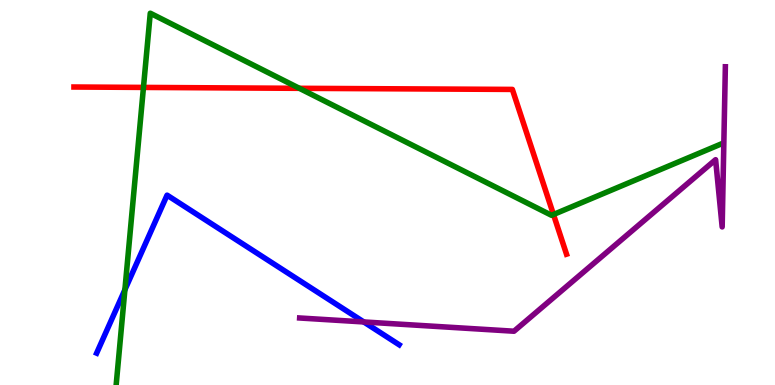[{'lines': ['blue', 'red'], 'intersections': []}, {'lines': ['green', 'red'], 'intersections': [{'x': 1.85, 'y': 7.73}, {'x': 3.86, 'y': 7.71}, {'x': 7.14, 'y': 4.43}]}, {'lines': ['purple', 'red'], 'intersections': []}, {'lines': ['blue', 'green'], 'intersections': [{'x': 1.61, 'y': 2.47}]}, {'lines': ['blue', 'purple'], 'intersections': [{'x': 4.69, 'y': 1.64}]}, {'lines': ['green', 'purple'], 'intersections': []}]